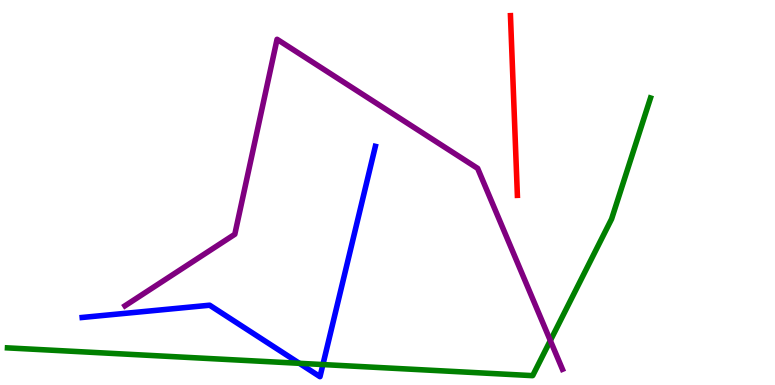[{'lines': ['blue', 'red'], 'intersections': []}, {'lines': ['green', 'red'], 'intersections': []}, {'lines': ['purple', 'red'], 'intersections': []}, {'lines': ['blue', 'green'], 'intersections': [{'x': 3.86, 'y': 0.563}, {'x': 4.17, 'y': 0.531}]}, {'lines': ['blue', 'purple'], 'intersections': []}, {'lines': ['green', 'purple'], 'intersections': [{'x': 7.1, 'y': 1.15}]}]